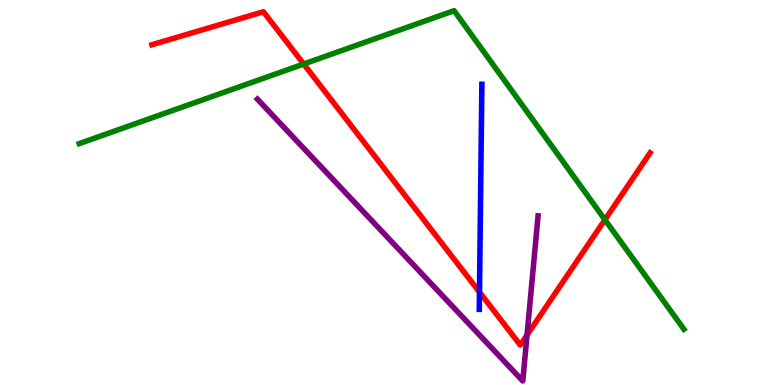[{'lines': ['blue', 'red'], 'intersections': [{'x': 6.19, 'y': 2.41}]}, {'lines': ['green', 'red'], 'intersections': [{'x': 3.92, 'y': 8.34}, {'x': 7.81, 'y': 4.29}]}, {'lines': ['purple', 'red'], 'intersections': [{'x': 6.8, 'y': 1.3}]}, {'lines': ['blue', 'green'], 'intersections': []}, {'lines': ['blue', 'purple'], 'intersections': []}, {'lines': ['green', 'purple'], 'intersections': []}]